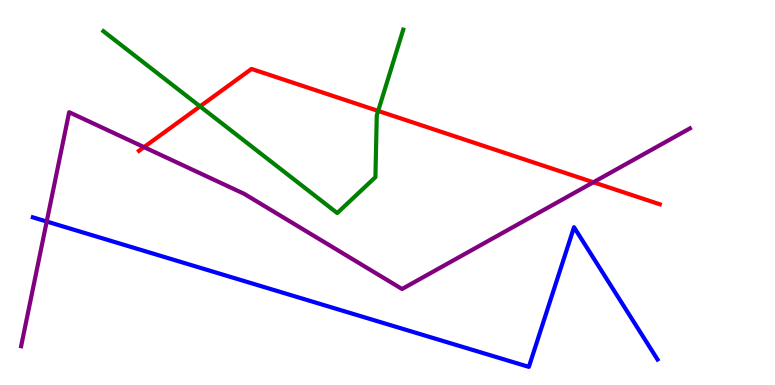[{'lines': ['blue', 'red'], 'intersections': []}, {'lines': ['green', 'red'], 'intersections': [{'x': 2.58, 'y': 7.24}, {'x': 4.88, 'y': 7.12}]}, {'lines': ['purple', 'red'], 'intersections': [{'x': 1.86, 'y': 6.18}, {'x': 7.66, 'y': 5.27}]}, {'lines': ['blue', 'green'], 'intersections': []}, {'lines': ['blue', 'purple'], 'intersections': [{'x': 0.603, 'y': 4.25}]}, {'lines': ['green', 'purple'], 'intersections': []}]